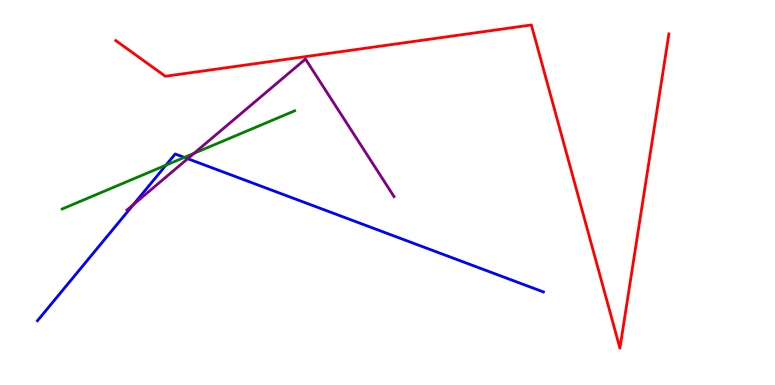[{'lines': ['blue', 'red'], 'intersections': []}, {'lines': ['green', 'red'], 'intersections': []}, {'lines': ['purple', 'red'], 'intersections': []}, {'lines': ['blue', 'green'], 'intersections': [{'x': 2.14, 'y': 5.71}, {'x': 2.38, 'y': 5.91}]}, {'lines': ['blue', 'purple'], 'intersections': [{'x': 1.72, 'y': 4.69}, {'x': 2.42, 'y': 5.88}]}, {'lines': ['green', 'purple'], 'intersections': [{'x': 2.5, 'y': 6.02}]}]